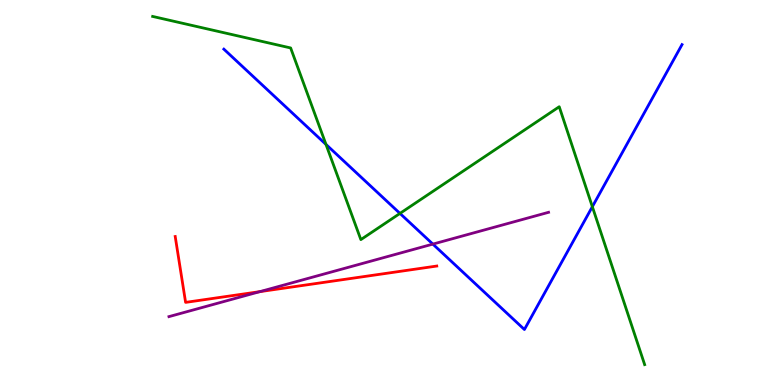[{'lines': ['blue', 'red'], 'intersections': []}, {'lines': ['green', 'red'], 'intersections': []}, {'lines': ['purple', 'red'], 'intersections': [{'x': 3.35, 'y': 2.43}]}, {'lines': ['blue', 'green'], 'intersections': [{'x': 4.21, 'y': 6.25}, {'x': 5.16, 'y': 4.46}, {'x': 7.64, 'y': 4.63}]}, {'lines': ['blue', 'purple'], 'intersections': [{'x': 5.59, 'y': 3.66}]}, {'lines': ['green', 'purple'], 'intersections': []}]